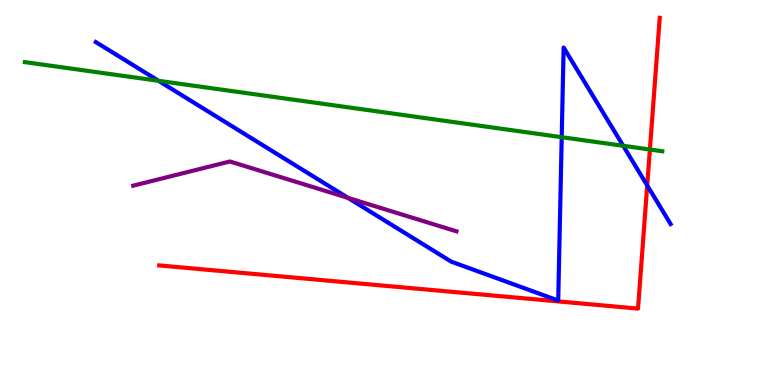[{'lines': ['blue', 'red'], 'intersections': [{'x': 8.35, 'y': 5.18}]}, {'lines': ['green', 'red'], 'intersections': [{'x': 8.39, 'y': 6.12}]}, {'lines': ['purple', 'red'], 'intersections': []}, {'lines': ['blue', 'green'], 'intersections': [{'x': 2.05, 'y': 7.9}, {'x': 7.25, 'y': 6.44}, {'x': 8.04, 'y': 6.21}]}, {'lines': ['blue', 'purple'], 'intersections': [{'x': 4.49, 'y': 4.86}]}, {'lines': ['green', 'purple'], 'intersections': []}]